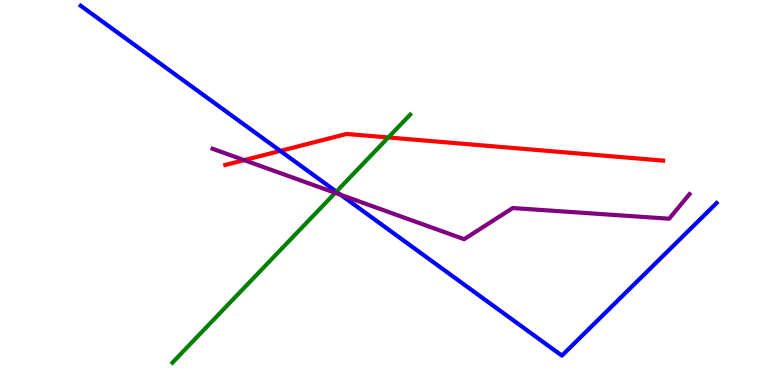[{'lines': ['blue', 'red'], 'intersections': [{'x': 3.62, 'y': 6.08}]}, {'lines': ['green', 'red'], 'intersections': [{'x': 5.01, 'y': 6.43}]}, {'lines': ['purple', 'red'], 'intersections': [{'x': 3.15, 'y': 5.84}]}, {'lines': ['blue', 'green'], 'intersections': [{'x': 4.34, 'y': 5.02}]}, {'lines': ['blue', 'purple'], 'intersections': [{'x': 4.4, 'y': 4.94}]}, {'lines': ['green', 'purple'], 'intersections': [{'x': 4.33, 'y': 4.99}]}]